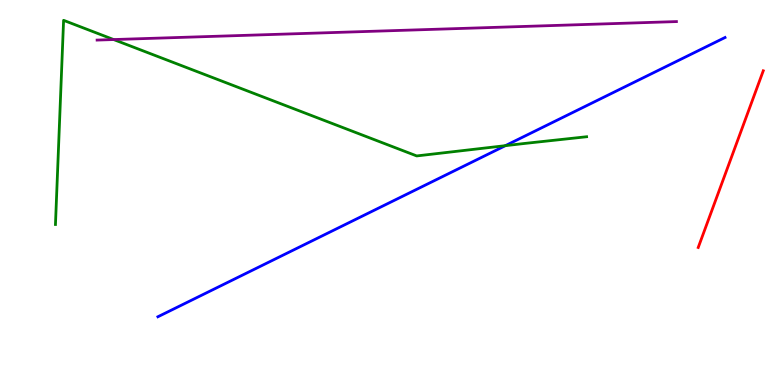[{'lines': ['blue', 'red'], 'intersections': []}, {'lines': ['green', 'red'], 'intersections': []}, {'lines': ['purple', 'red'], 'intersections': []}, {'lines': ['blue', 'green'], 'intersections': [{'x': 6.52, 'y': 6.22}]}, {'lines': ['blue', 'purple'], 'intersections': []}, {'lines': ['green', 'purple'], 'intersections': [{'x': 1.47, 'y': 8.97}]}]